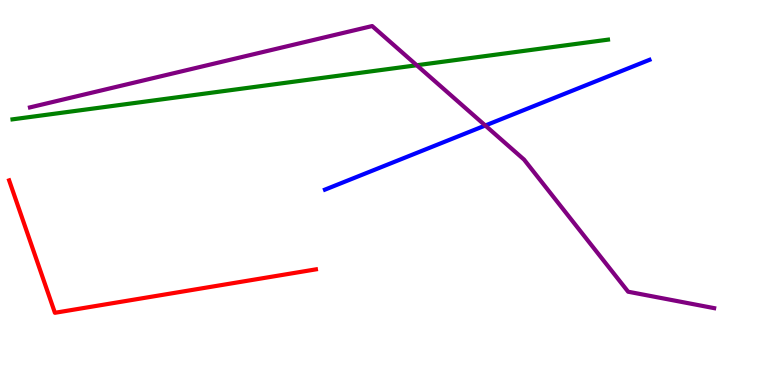[{'lines': ['blue', 'red'], 'intersections': []}, {'lines': ['green', 'red'], 'intersections': []}, {'lines': ['purple', 'red'], 'intersections': []}, {'lines': ['blue', 'green'], 'intersections': []}, {'lines': ['blue', 'purple'], 'intersections': [{'x': 6.26, 'y': 6.74}]}, {'lines': ['green', 'purple'], 'intersections': [{'x': 5.38, 'y': 8.31}]}]